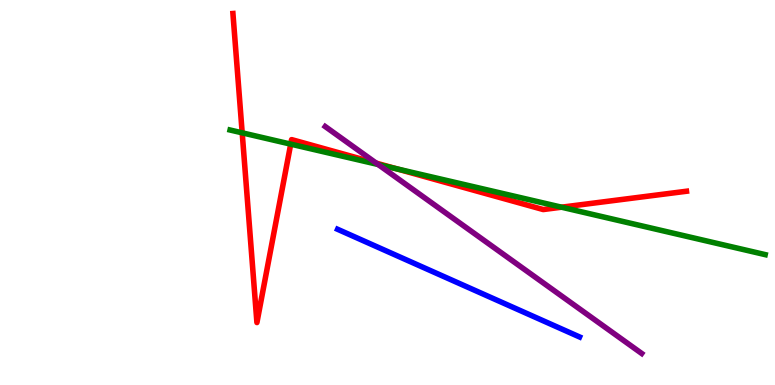[{'lines': ['blue', 'red'], 'intersections': []}, {'lines': ['green', 'red'], 'intersections': [{'x': 3.13, 'y': 6.55}, {'x': 3.75, 'y': 6.26}, {'x': 5.12, 'y': 5.62}, {'x': 7.25, 'y': 4.62}]}, {'lines': ['purple', 'red'], 'intersections': [{'x': 4.85, 'y': 5.76}]}, {'lines': ['blue', 'green'], 'intersections': []}, {'lines': ['blue', 'purple'], 'intersections': []}, {'lines': ['green', 'purple'], 'intersections': [{'x': 4.88, 'y': 5.73}]}]